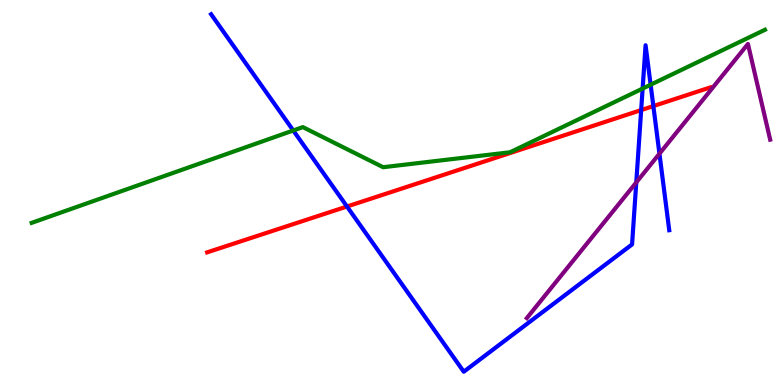[{'lines': ['blue', 'red'], 'intersections': [{'x': 4.48, 'y': 4.64}, {'x': 8.27, 'y': 7.14}, {'x': 8.43, 'y': 7.24}]}, {'lines': ['green', 'red'], 'intersections': []}, {'lines': ['purple', 'red'], 'intersections': []}, {'lines': ['blue', 'green'], 'intersections': [{'x': 3.78, 'y': 6.61}, {'x': 8.29, 'y': 7.7}, {'x': 8.4, 'y': 7.8}]}, {'lines': ['blue', 'purple'], 'intersections': [{'x': 8.21, 'y': 5.26}, {'x': 8.51, 'y': 6.01}]}, {'lines': ['green', 'purple'], 'intersections': []}]